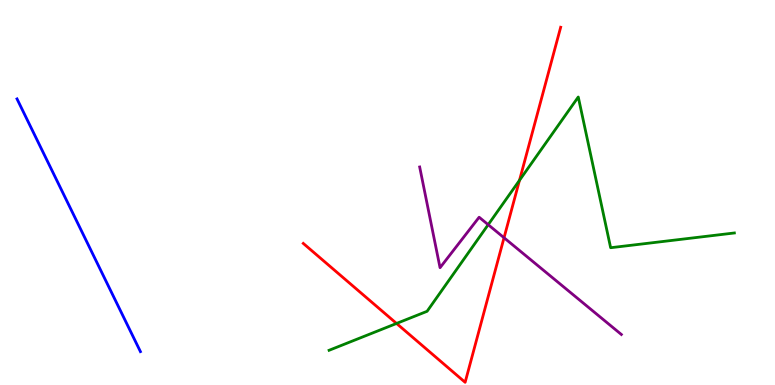[{'lines': ['blue', 'red'], 'intersections': []}, {'lines': ['green', 'red'], 'intersections': [{'x': 5.12, 'y': 1.6}, {'x': 6.7, 'y': 5.32}]}, {'lines': ['purple', 'red'], 'intersections': [{'x': 6.5, 'y': 3.82}]}, {'lines': ['blue', 'green'], 'intersections': []}, {'lines': ['blue', 'purple'], 'intersections': []}, {'lines': ['green', 'purple'], 'intersections': [{'x': 6.3, 'y': 4.16}]}]